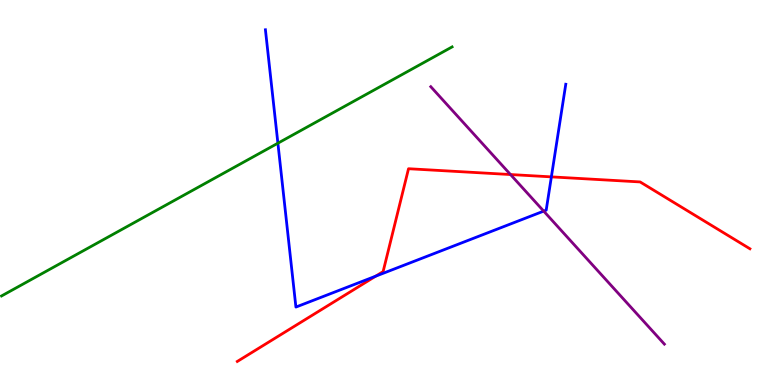[{'lines': ['blue', 'red'], 'intersections': [{'x': 4.85, 'y': 2.83}, {'x': 7.11, 'y': 5.41}]}, {'lines': ['green', 'red'], 'intersections': []}, {'lines': ['purple', 'red'], 'intersections': [{'x': 6.59, 'y': 5.47}]}, {'lines': ['blue', 'green'], 'intersections': [{'x': 3.59, 'y': 6.28}]}, {'lines': ['blue', 'purple'], 'intersections': [{'x': 7.02, 'y': 4.52}]}, {'lines': ['green', 'purple'], 'intersections': []}]